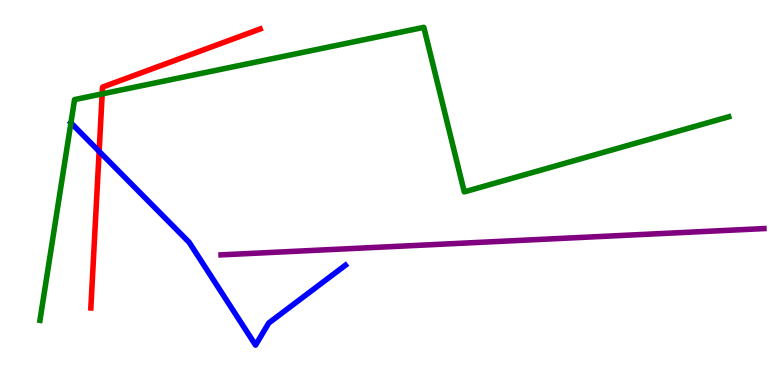[{'lines': ['blue', 'red'], 'intersections': [{'x': 1.28, 'y': 6.07}]}, {'lines': ['green', 'red'], 'intersections': [{'x': 1.32, 'y': 7.56}]}, {'lines': ['purple', 'red'], 'intersections': []}, {'lines': ['blue', 'green'], 'intersections': [{'x': 0.915, 'y': 6.81}]}, {'lines': ['blue', 'purple'], 'intersections': []}, {'lines': ['green', 'purple'], 'intersections': []}]